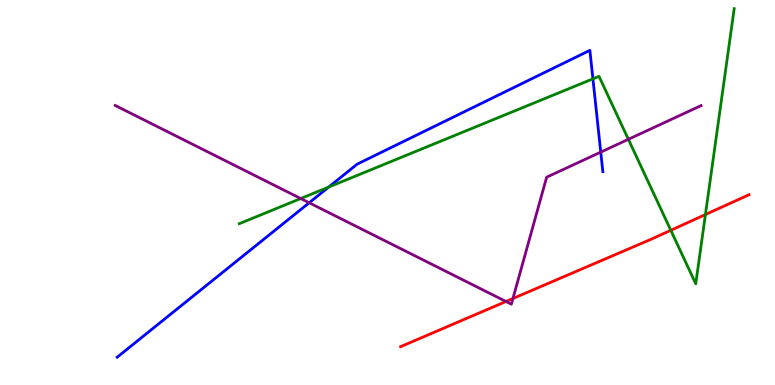[{'lines': ['blue', 'red'], 'intersections': []}, {'lines': ['green', 'red'], 'intersections': [{'x': 8.66, 'y': 4.02}, {'x': 9.1, 'y': 4.43}]}, {'lines': ['purple', 'red'], 'intersections': [{'x': 6.53, 'y': 2.17}, {'x': 6.62, 'y': 2.25}]}, {'lines': ['blue', 'green'], 'intersections': [{'x': 4.24, 'y': 5.14}, {'x': 7.65, 'y': 7.95}]}, {'lines': ['blue', 'purple'], 'intersections': [{'x': 3.99, 'y': 4.73}, {'x': 7.75, 'y': 6.05}]}, {'lines': ['green', 'purple'], 'intersections': [{'x': 3.88, 'y': 4.84}, {'x': 8.11, 'y': 6.38}]}]